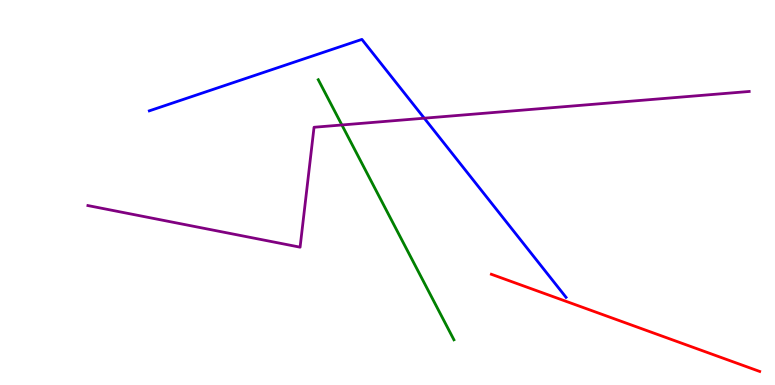[{'lines': ['blue', 'red'], 'intersections': []}, {'lines': ['green', 'red'], 'intersections': []}, {'lines': ['purple', 'red'], 'intersections': []}, {'lines': ['blue', 'green'], 'intersections': []}, {'lines': ['blue', 'purple'], 'intersections': [{'x': 5.47, 'y': 6.93}]}, {'lines': ['green', 'purple'], 'intersections': [{'x': 4.41, 'y': 6.75}]}]